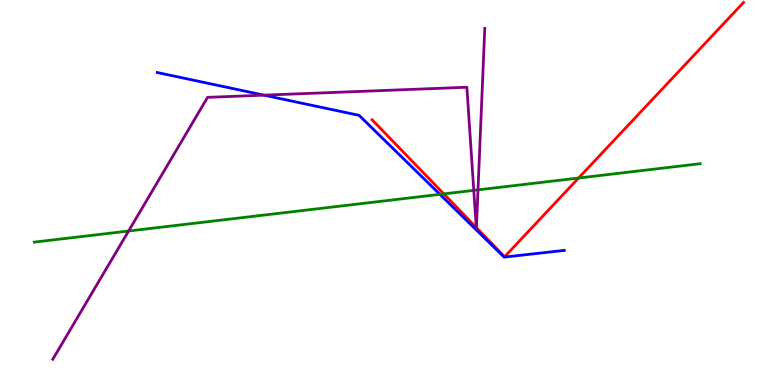[{'lines': ['blue', 'red'], 'intersections': []}, {'lines': ['green', 'red'], 'intersections': [{'x': 5.73, 'y': 4.96}, {'x': 7.47, 'y': 5.38}]}, {'lines': ['purple', 'red'], 'intersections': [{'x': 6.15, 'y': 4.09}, {'x': 6.15, 'y': 4.09}]}, {'lines': ['blue', 'green'], 'intersections': [{'x': 5.68, 'y': 4.95}]}, {'lines': ['blue', 'purple'], 'intersections': [{'x': 3.41, 'y': 7.53}]}, {'lines': ['green', 'purple'], 'intersections': [{'x': 1.66, 'y': 4.0}, {'x': 6.11, 'y': 5.06}, {'x': 6.17, 'y': 5.07}]}]